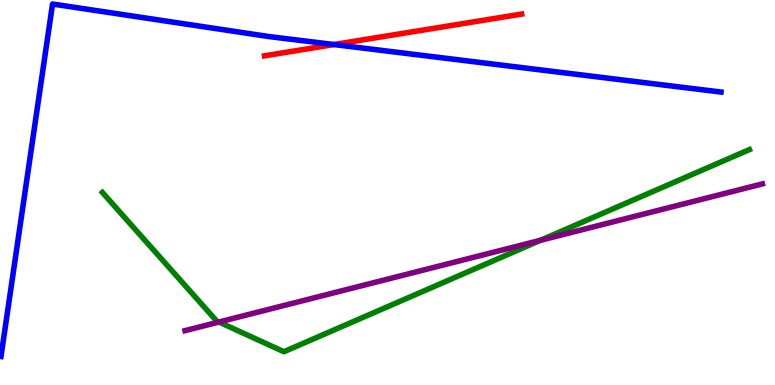[{'lines': ['blue', 'red'], 'intersections': [{'x': 4.31, 'y': 8.84}]}, {'lines': ['green', 'red'], 'intersections': []}, {'lines': ['purple', 'red'], 'intersections': []}, {'lines': ['blue', 'green'], 'intersections': []}, {'lines': ['blue', 'purple'], 'intersections': []}, {'lines': ['green', 'purple'], 'intersections': [{'x': 2.82, 'y': 1.64}, {'x': 6.98, 'y': 3.76}]}]